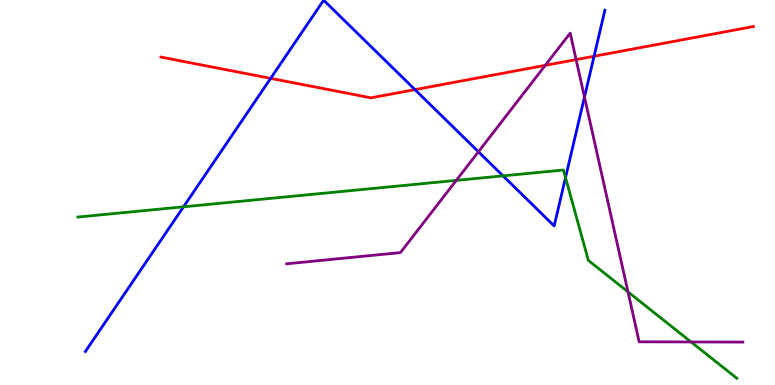[{'lines': ['blue', 'red'], 'intersections': [{'x': 3.49, 'y': 7.96}, {'x': 5.35, 'y': 7.67}, {'x': 7.67, 'y': 8.54}]}, {'lines': ['green', 'red'], 'intersections': []}, {'lines': ['purple', 'red'], 'intersections': [{'x': 7.04, 'y': 8.3}, {'x': 7.43, 'y': 8.45}]}, {'lines': ['blue', 'green'], 'intersections': [{'x': 2.37, 'y': 4.63}, {'x': 6.49, 'y': 5.43}, {'x': 7.3, 'y': 5.39}]}, {'lines': ['blue', 'purple'], 'intersections': [{'x': 6.17, 'y': 6.06}, {'x': 7.54, 'y': 7.48}]}, {'lines': ['green', 'purple'], 'intersections': [{'x': 5.89, 'y': 5.31}, {'x': 8.1, 'y': 2.42}, {'x': 8.92, 'y': 1.12}]}]